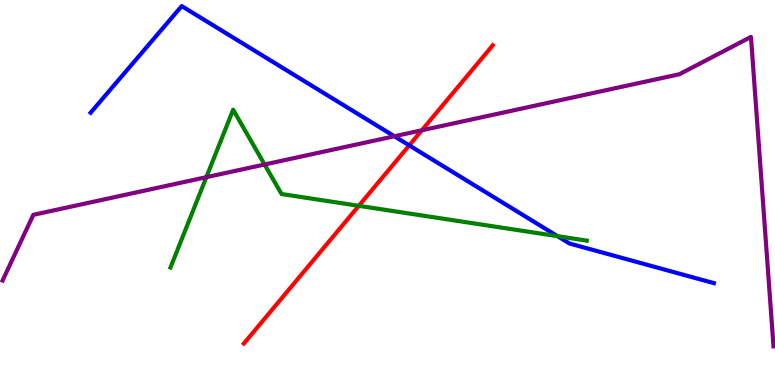[{'lines': ['blue', 'red'], 'intersections': [{'x': 5.28, 'y': 6.22}]}, {'lines': ['green', 'red'], 'intersections': [{'x': 4.63, 'y': 4.65}]}, {'lines': ['purple', 'red'], 'intersections': [{'x': 5.44, 'y': 6.62}]}, {'lines': ['blue', 'green'], 'intersections': [{'x': 7.19, 'y': 3.87}]}, {'lines': ['blue', 'purple'], 'intersections': [{'x': 5.09, 'y': 6.46}]}, {'lines': ['green', 'purple'], 'intersections': [{'x': 2.66, 'y': 5.4}, {'x': 3.41, 'y': 5.73}]}]